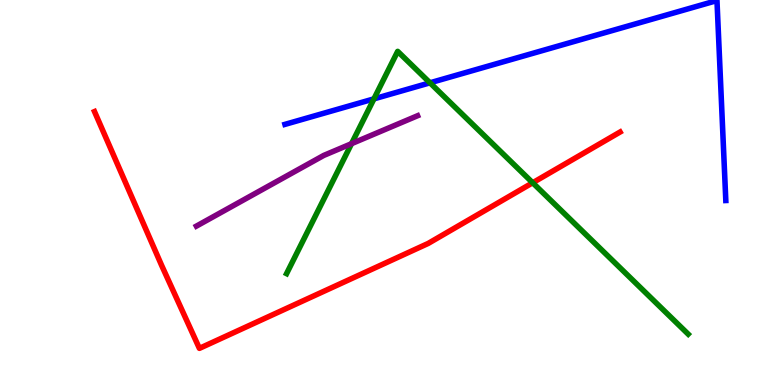[{'lines': ['blue', 'red'], 'intersections': []}, {'lines': ['green', 'red'], 'intersections': [{'x': 6.87, 'y': 5.25}]}, {'lines': ['purple', 'red'], 'intersections': []}, {'lines': ['blue', 'green'], 'intersections': [{'x': 4.82, 'y': 7.43}, {'x': 5.55, 'y': 7.85}]}, {'lines': ['blue', 'purple'], 'intersections': []}, {'lines': ['green', 'purple'], 'intersections': [{'x': 4.54, 'y': 6.27}]}]